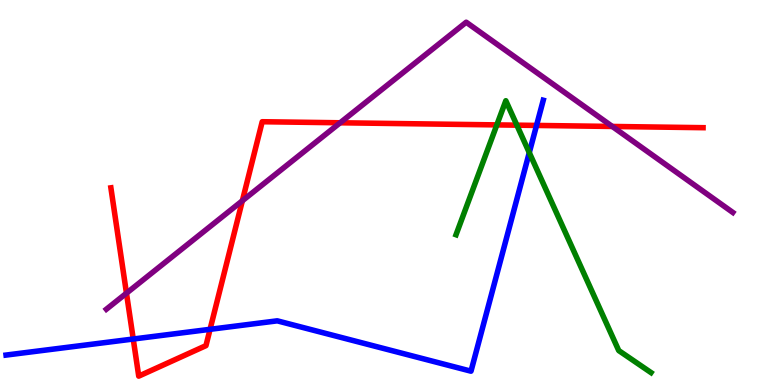[{'lines': ['blue', 'red'], 'intersections': [{'x': 1.72, 'y': 1.19}, {'x': 2.71, 'y': 1.45}, {'x': 6.92, 'y': 6.74}]}, {'lines': ['green', 'red'], 'intersections': [{'x': 6.41, 'y': 6.76}, {'x': 6.67, 'y': 6.75}]}, {'lines': ['purple', 'red'], 'intersections': [{'x': 1.63, 'y': 2.38}, {'x': 3.13, 'y': 4.79}, {'x': 4.39, 'y': 6.81}, {'x': 7.9, 'y': 6.72}]}, {'lines': ['blue', 'green'], 'intersections': [{'x': 6.83, 'y': 6.04}]}, {'lines': ['blue', 'purple'], 'intersections': []}, {'lines': ['green', 'purple'], 'intersections': []}]